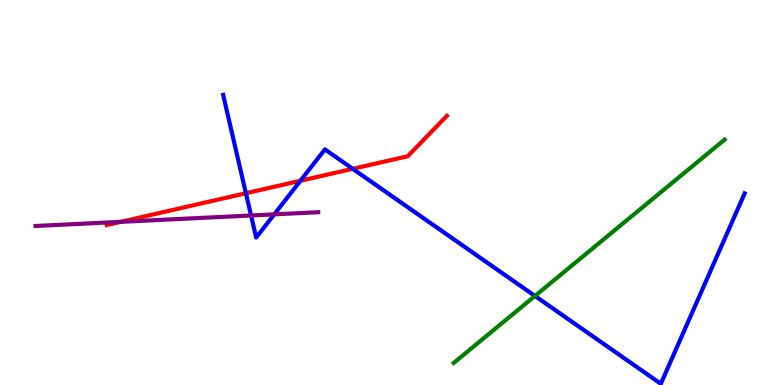[{'lines': ['blue', 'red'], 'intersections': [{'x': 3.17, 'y': 4.98}, {'x': 3.88, 'y': 5.3}, {'x': 4.55, 'y': 5.62}]}, {'lines': ['green', 'red'], 'intersections': []}, {'lines': ['purple', 'red'], 'intersections': [{'x': 1.56, 'y': 4.24}]}, {'lines': ['blue', 'green'], 'intersections': [{'x': 6.9, 'y': 2.31}]}, {'lines': ['blue', 'purple'], 'intersections': [{'x': 3.24, 'y': 4.4}, {'x': 3.54, 'y': 4.43}]}, {'lines': ['green', 'purple'], 'intersections': []}]